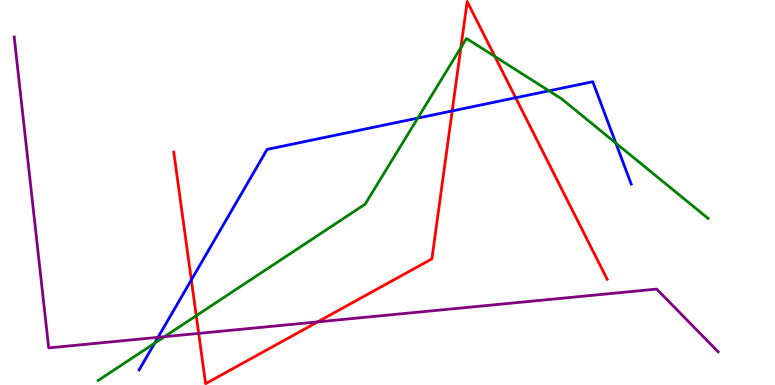[{'lines': ['blue', 'red'], 'intersections': [{'x': 2.47, 'y': 2.73}, {'x': 5.83, 'y': 7.12}, {'x': 6.65, 'y': 7.46}]}, {'lines': ['green', 'red'], 'intersections': [{'x': 2.53, 'y': 1.8}, {'x': 5.95, 'y': 8.76}, {'x': 6.39, 'y': 8.53}]}, {'lines': ['purple', 'red'], 'intersections': [{'x': 2.56, 'y': 1.34}, {'x': 4.1, 'y': 1.64}]}, {'lines': ['blue', 'green'], 'intersections': [{'x': 2.0, 'y': 1.09}, {'x': 5.39, 'y': 6.93}, {'x': 7.08, 'y': 7.64}, {'x': 7.95, 'y': 6.28}]}, {'lines': ['blue', 'purple'], 'intersections': [{'x': 2.04, 'y': 1.24}]}, {'lines': ['green', 'purple'], 'intersections': [{'x': 2.12, 'y': 1.25}]}]